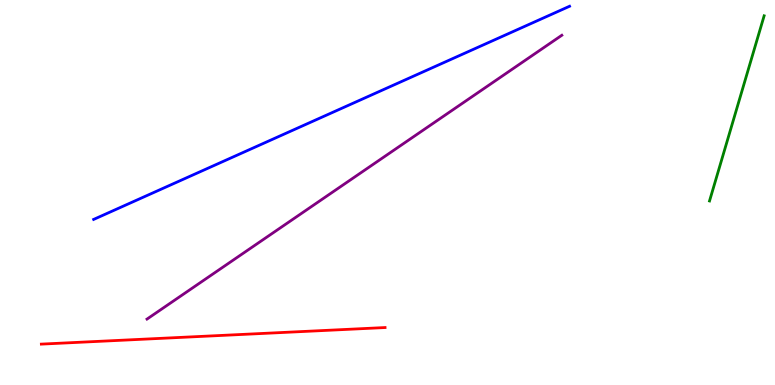[{'lines': ['blue', 'red'], 'intersections': []}, {'lines': ['green', 'red'], 'intersections': []}, {'lines': ['purple', 'red'], 'intersections': []}, {'lines': ['blue', 'green'], 'intersections': []}, {'lines': ['blue', 'purple'], 'intersections': []}, {'lines': ['green', 'purple'], 'intersections': []}]